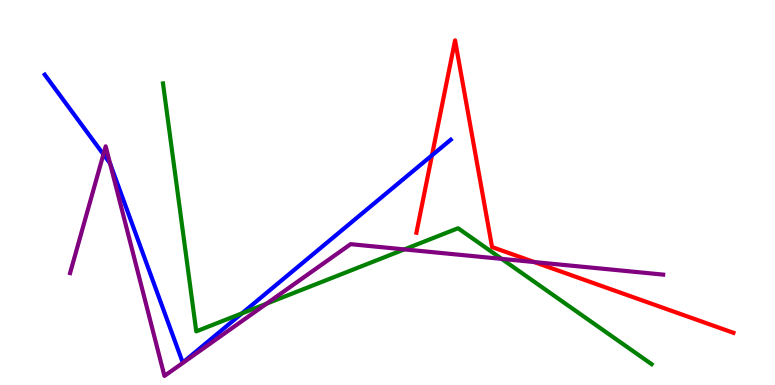[{'lines': ['blue', 'red'], 'intersections': [{'x': 5.57, 'y': 5.97}]}, {'lines': ['green', 'red'], 'intersections': []}, {'lines': ['purple', 'red'], 'intersections': [{'x': 6.89, 'y': 3.19}]}, {'lines': ['blue', 'green'], 'intersections': [{'x': 3.12, 'y': 1.86}]}, {'lines': ['blue', 'purple'], 'intersections': [{'x': 1.33, 'y': 5.99}, {'x': 1.42, 'y': 5.76}]}, {'lines': ['green', 'purple'], 'intersections': [{'x': 3.44, 'y': 2.11}, {'x': 5.22, 'y': 3.52}, {'x': 6.47, 'y': 3.28}]}]